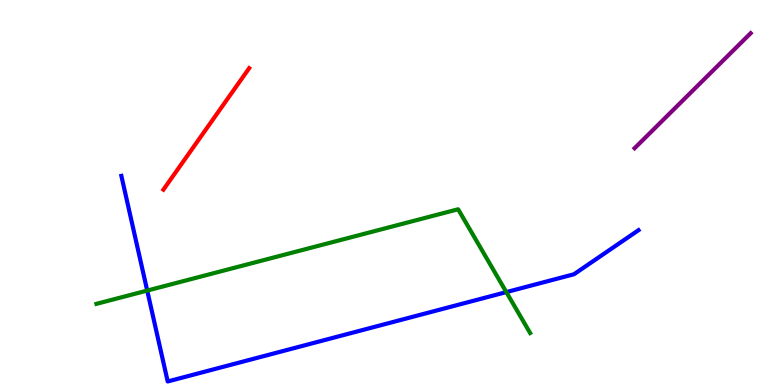[{'lines': ['blue', 'red'], 'intersections': []}, {'lines': ['green', 'red'], 'intersections': []}, {'lines': ['purple', 'red'], 'intersections': []}, {'lines': ['blue', 'green'], 'intersections': [{'x': 1.9, 'y': 2.45}, {'x': 6.53, 'y': 2.41}]}, {'lines': ['blue', 'purple'], 'intersections': []}, {'lines': ['green', 'purple'], 'intersections': []}]